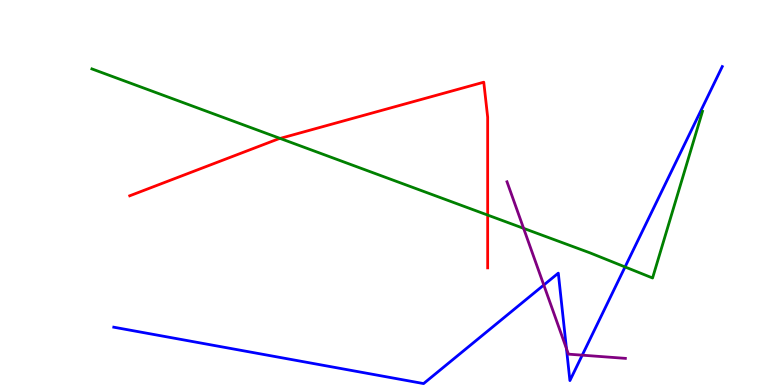[{'lines': ['blue', 'red'], 'intersections': []}, {'lines': ['green', 'red'], 'intersections': [{'x': 3.61, 'y': 6.4}, {'x': 6.29, 'y': 4.41}]}, {'lines': ['purple', 'red'], 'intersections': []}, {'lines': ['blue', 'green'], 'intersections': [{'x': 8.07, 'y': 3.07}]}, {'lines': ['blue', 'purple'], 'intersections': [{'x': 7.02, 'y': 2.6}, {'x': 7.31, 'y': 0.946}, {'x': 7.51, 'y': 0.775}]}, {'lines': ['green', 'purple'], 'intersections': [{'x': 6.76, 'y': 4.07}]}]